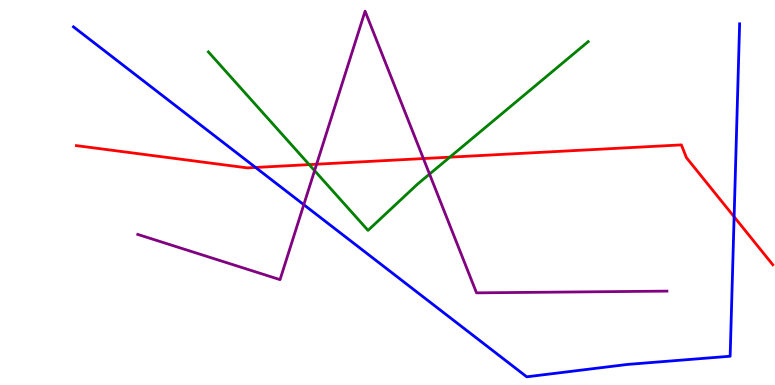[{'lines': ['blue', 'red'], 'intersections': [{'x': 3.3, 'y': 5.65}, {'x': 9.47, 'y': 4.37}]}, {'lines': ['green', 'red'], 'intersections': [{'x': 3.99, 'y': 5.72}, {'x': 5.8, 'y': 5.92}]}, {'lines': ['purple', 'red'], 'intersections': [{'x': 4.09, 'y': 5.73}, {'x': 5.46, 'y': 5.88}]}, {'lines': ['blue', 'green'], 'intersections': []}, {'lines': ['blue', 'purple'], 'intersections': [{'x': 3.92, 'y': 4.68}]}, {'lines': ['green', 'purple'], 'intersections': [{'x': 4.06, 'y': 5.57}, {'x': 5.54, 'y': 5.48}]}]